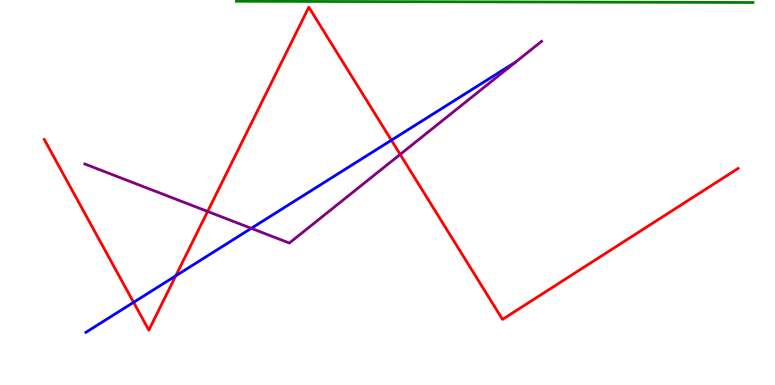[{'lines': ['blue', 'red'], 'intersections': [{'x': 1.72, 'y': 2.15}, {'x': 2.27, 'y': 2.84}, {'x': 5.05, 'y': 6.36}]}, {'lines': ['green', 'red'], 'intersections': []}, {'lines': ['purple', 'red'], 'intersections': [{'x': 2.68, 'y': 4.51}, {'x': 5.16, 'y': 5.99}]}, {'lines': ['blue', 'green'], 'intersections': []}, {'lines': ['blue', 'purple'], 'intersections': [{'x': 3.24, 'y': 4.07}]}, {'lines': ['green', 'purple'], 'intersections': []}]